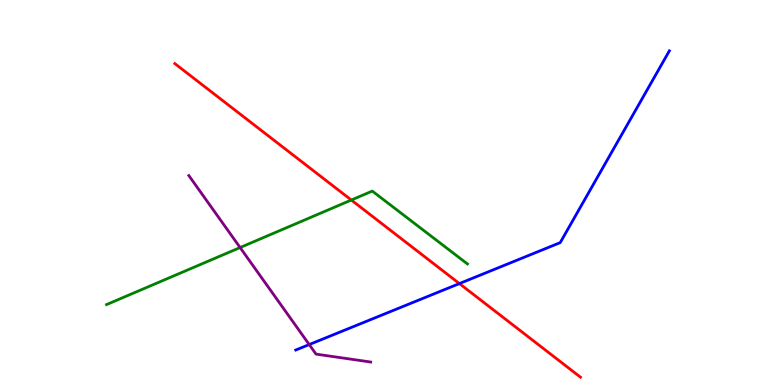[{'lines': ['blue', 'red'], 'intersections': [{'x': 5.93, 'y': 2.63}]}, {'lines': ['green', 'red'], 'intersections': [{'x': 4.53, 'y': 4.8}]}, {'lines': ['purple', 'red'], 'intersections': []}, {'lines': ['blue', 'green'], 'intersections': []}, {'lines': ['blue', 'purple'], 'intersections': [{'x': 3.99, 'y': 1.05}]}, {'lines': ['green', 'purple'], 'intersections': [{'x': 3.1, 'y': 3.57}]}]